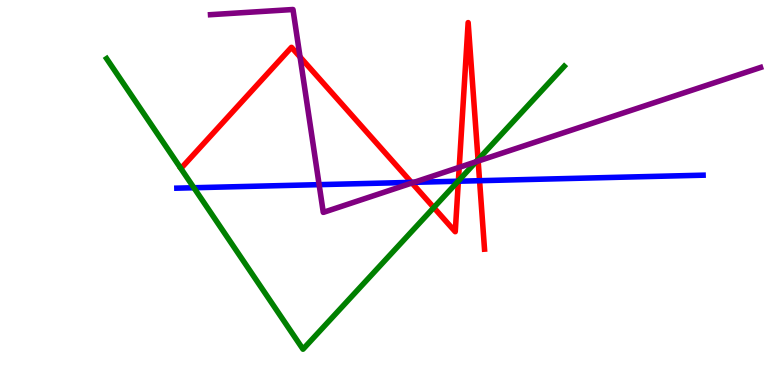[{'lines': ['blue', 'red'], 'intersections': [{'x': 5.31, 'y': 5.26}, {'x': 5.91, 'y': 5.29}, {'x': 6.19, 'y': 5.31}]}, {'lines': ['green', 'red'], 'intersections': [{'x': 5.6, 'y': 4.61}, {'x': 5.91, 'y': 5.3}, {'x': 6.17, 'y': 5.85}]}, {'lines': ['purple', 'red'], 'intersections': [{'x': 3.87, 'y': 8.52}, {'x': 5.32, 'y': 5.25}, {'x': 5.93, 'y': 5.65}, {'x': 6.17, 'y': 5.82}]}, {'lines': ['blue', 'green'], 'intersections': [{'x': 2.5, 'y': 5.12}, {'x': 5.91, 'y': 5.29}]}, {'lines': ['blue', 'purple'], 'intersections': [{'x': 4.12, 'y': 5.2}, {'x': 5.34, 'y': 5.26}]}, {'lines': ['green', 'purple'], 'intersections': [{'x': 6.14, 'y': 5.8}]}]